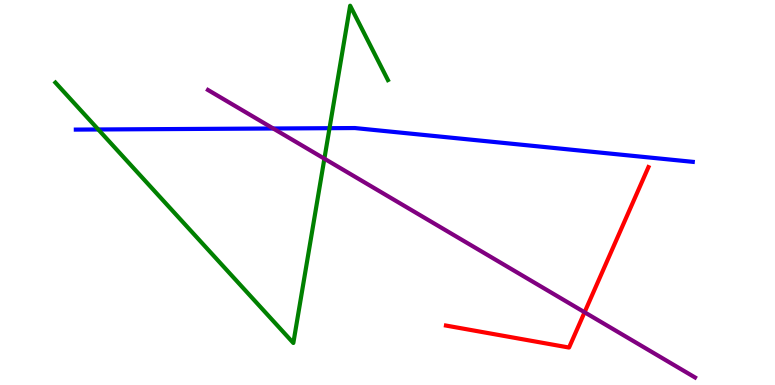[{'lines': ['blue', 'red'], 'intersections': []}, {'lines': ['green', 'red'], 'intersections': []}, {'lines': ['purple', 'red'], 'intersections': [{'x': 7.54, 'y': 1.89}]}, {'lines': ['blue', 'green'], 'intersections': [{'x': 1.27, 'y': 6.64}, {'x': 4.25, 'y': 6.67}]}, {'lines': ['blue', 'purple'], 'intersections': [{'x': 3.53, 'y': 6.66}]}, {'lines': ['green', 'purple'], 'intersections': [{'x': 4.19, 'y': 5.88}]}]